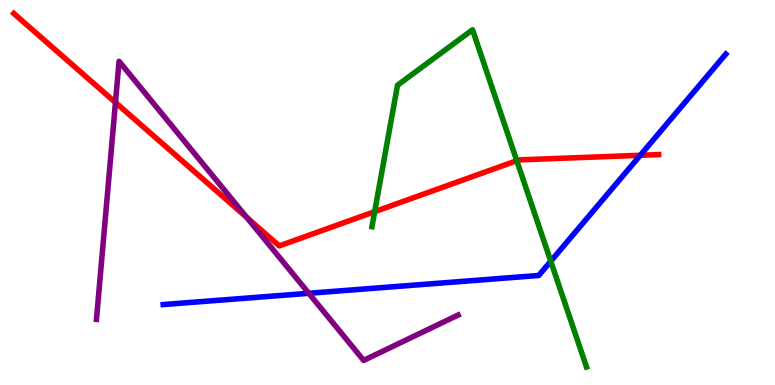[{'lines': ['blue', 'red'], 'intersections': [{'x': 8.26, 'y': 5.97}]}, {'lines': ['green', 'red'], 'intersections': [{'x': 4.83, 'y': 4.5}, {'x': 6.67, 'y': 5.83}]}, {'lines': ['purple', 'red'], 'intersections': [{'x': 1.49, 'y': 7.34}, {'x': 3.18, 'y': 4.35}]}, {'lines': ['blue', 'green'], 'intersections': [{'x': 7.11, 'y': 3.21}]}, {'lines': ['blue', 'purple'], 'intersections': [{'x': 3.98, 'y': 2.38}]}, {'lines': ['green', 'purple'], 'intersections': []}]